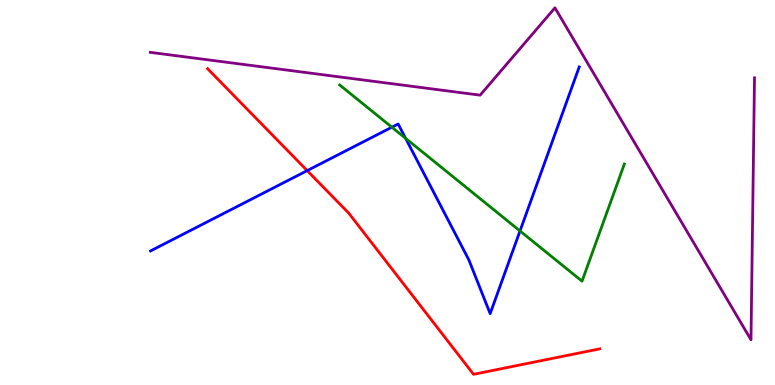[{'lines': ['blue', 'red'], 'intersections': [{'x': 3.96, 'y': 5.57}]}, {'lines': ['green', 'red'], 'intersections': []}, {'lines': ['purple', 'red'], 'intersections': []}, {'lines': ['blue', 'green'], 'intersections': [{'x': 5.06, 'y': 6.7}, {'x': 5.23, 'y': 6.41}, {'x': 6.71, 'y': 4.0}]}, {'lines': ['blue', 'purple'], 'intersections': []}, {'lines': ['green', 'purple'], 'intersections': []}]